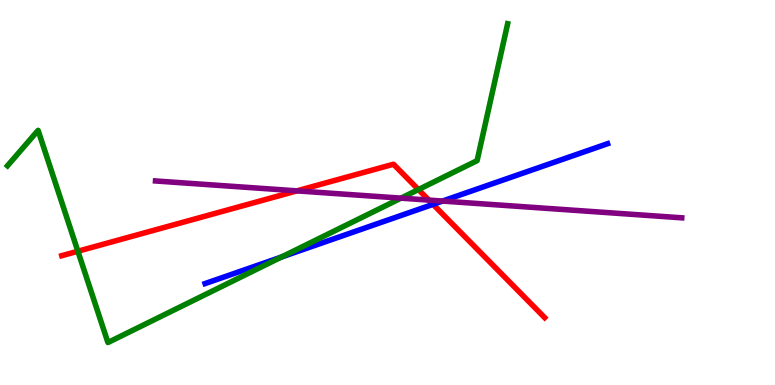[{'lines': ['blue', 'red'], 'intersections': [{'x': 5.59, 'y': 4.69}]}, {'lines': ['green', 'red'], 'intersections': [{'x': 1.0, 'y': 3.47}, {'x': 5.4, 'y': 5.08}]}, {'lines': ['purple', 'red'], 'intersections': [{'x': 3.83, 'y': 5.04}, {'x': 5.53, 'y': 4.8}]}, {'lines': ['blue', 'green'], 'intersections': [{'x': 3.63, 'y': 3.32}]}, {'lines': ['blue', 'purple'], 'intersections': [{'x': 5.71, 'y': 4.78}]}, {'lines': ['green', 'purple'], 'intersections': [{'x': 5.17, 'y': 4.85}]}]